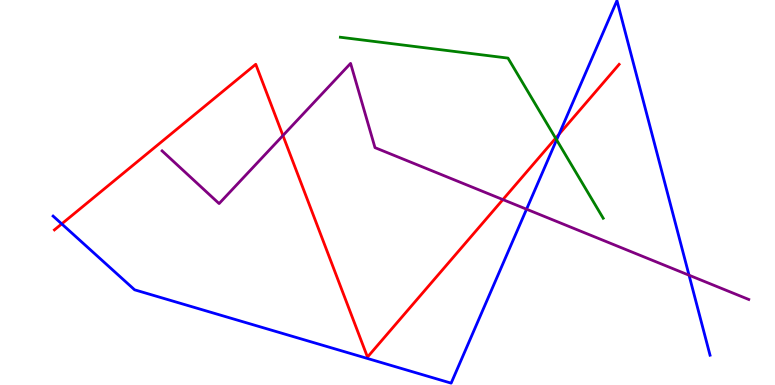[{'lines': ['blue', 'red'], 'intersections': [{'x': 0.796, 'y': 4.18}, {'x': 7.21, 'y': 6.51}]}, {'lines': ['green', 'red'], 'intersections': [{'x': 7.17, 'y': 6.41}]}, {'lines': ['purple', 'red'], 'intersections': [{'x': 3.65, 'y': 6.48}, {'x': 6.49, 'y': 4.82}]}, {'lines': ['blue', 'green'], 'intersections': [{'x': 7.18, 'y': 6.37}]}, {'lines': ['blue', 'purple'], 'intersections': [{'x': 6.79, 'y': 4.57}, {'x': 8.89, 'y': 2.85}]}, {'lines': ['green', 'purple'], 'intersections': []}]